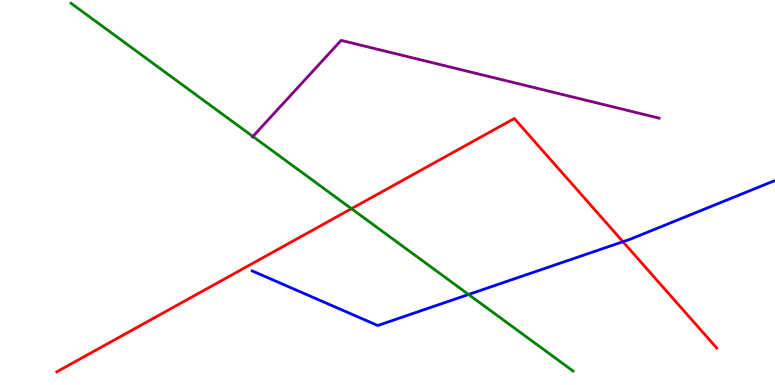[{'lines': ['blue', 'red'], 'intersections': [{'x': 8.04, 'y': 3.72}]}, {'lines': ['green', 'red'], 'intersections': [{'x': 4.53, 'y': 4.58}]}, {'lines': ['purple', 'red'], 'intersections': []}, {'lines': ['blue', 'green'], 'intersections': [{'x': 6.05, 'y': 2.35}]}, {'lines': ['blue', 'purple'], 'intersections': []}, {'lines': ['green', 'purple'], 'intersections': [{'x': 3.26, 'y': 6.46}]}]